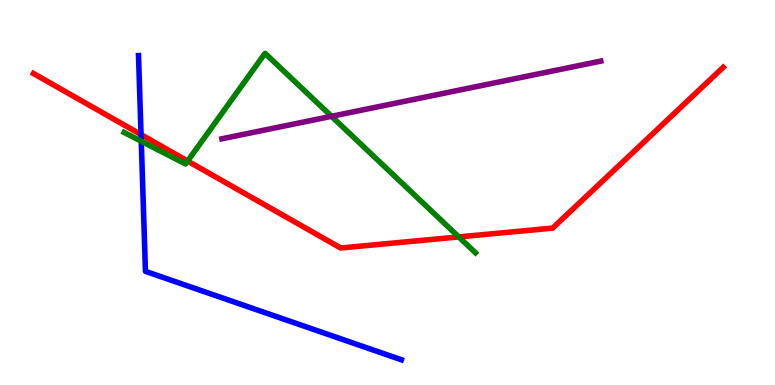[{'lines': ['blue', 'red'], 'intersections': [{'x': 1.82, 'y': 6.5}]}, {'lines': ['green', 'red'], 'intersections': [{'x': 2.42, 'y': 5.82}, {'x': 5.92, 'y': 3.85}]}, {'lines': ['purple', 'red'], 'intersections': []}, {'lines': ['blue', 'green'], 'intersections': [{'x': 1.82, 'y': 6.33}]}, {'lines': ['blue', 'purple'], 'intersections': []}, {'lines': ['green', 'purple'], 'intersections': [{'x': 4.28, 'y': 6.98}]}]